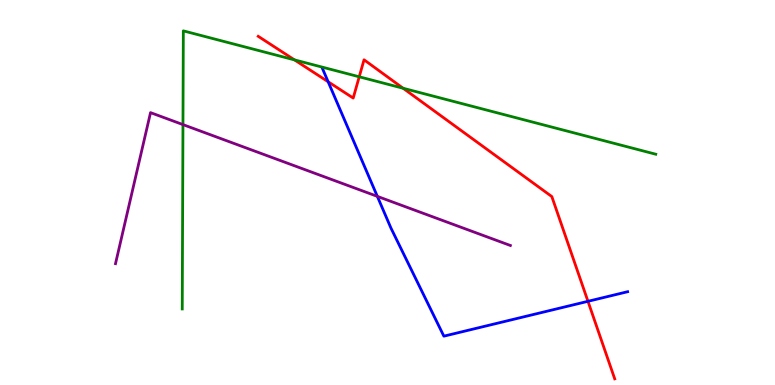[{'lines': ['blue', 'red'], 'intersections': [{'x': 4.23, 'y': 7.88}, {'x': 7.59, 'y': 2.17}]}, {'lines': ['green', 'red'], 'intersections': [{'x': 3.8, 'y': 8.44}, {'x': 4.64, 'y': 8.01}, {'x': 5.2, 'y': 7.71}]}, {'lines': ['purple', 'red'], 'intersections': []}, {'lines': ['blue', 'green'], 'intersections': []}, {'lines': ['blue', 'purple'], 'intersections': [{'x': 4.87, 'y': 4.9}]}, {'lines': ['green', 'purple'], 'intersections': [{'x': 2.36, 'y': 6.76}]}]